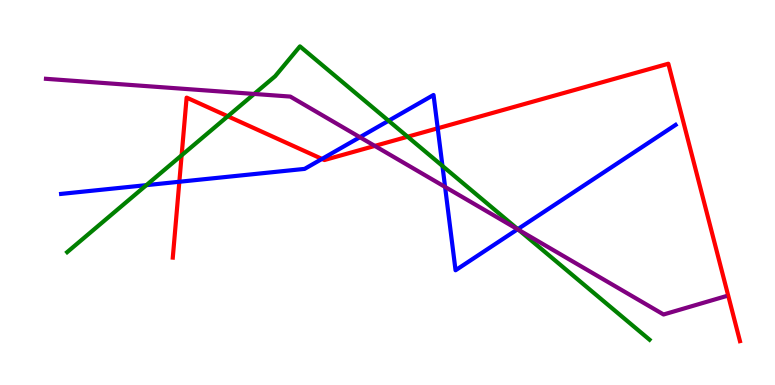[{'lines': ['blue', 'red'], 'intersections': [{'x': 2.31, 'y': 5.28}, {'x': 4.15, 'y': 5.87}, {'x': 5.65, 'y': 6.67}]}, {'lines': ['green', 'red'], 'intersections': [{'x': 2.34, 'y': 5.97}, {'x': 2.94, 'y': 6.98}, {'x': 5.26, 'y': 6.45}]}, {'lines': ['purple', 'red'], 'intersections': [{'x': 4.84, 'y': 6.21}]}, {'lines': ['blue', 'green'], 'intersections': [{'x': 1.89, 'y': 5.19}, {'x': 5.01, 'y': 6.86}, {'x': 5.71, 'y': 5.69}, {'x': 6.68, 'y': 4.05}]}, {'lines': ['blue', 'purple'], 'intersections': [{'x': 4.64, 'y': 6.44}, {'x': 5.74, 'y': 5.14}, {'x': 6.68, 'y': 4.04}]}, {'lines': ['green', 'purple'], 'intersections': [{'x': 3.28, 'y': 7.56}, {'x': 6.69, 'y': 4.03}]}]